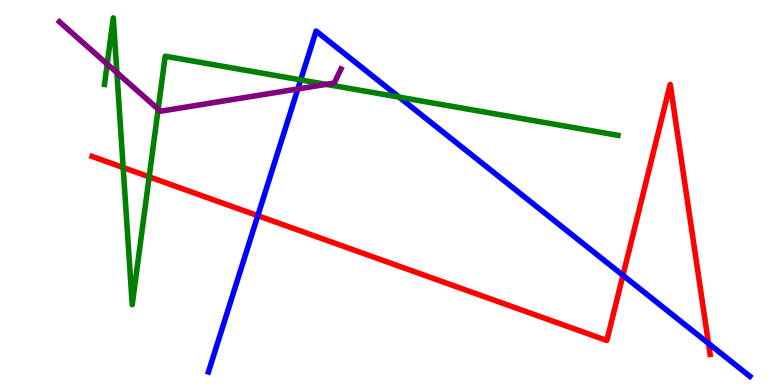[{'lines': ['blue', 'red'], 'intersections': [{'x': 3.33, 'y': 4.4}, {'x': 8.04, 'y': 2.85}, {'x': 9.14, 'y': 1.08}]}, {'lines': ['green', 'red'], 'intersections': [{'x': 1.59, 'y': 5.65}, {'x': 1.93, 'y': 5.41}]}, {'lines': ['purple', 'red'], 'intersections': []}, {'lines': ['blue', 'green'], 'intersections': [{'x': 3.88, 'y': 7.92}, {'x': 5.15, 'y': 7.48}]}, {'lines': ['blue', 'purple'], 'intersections': [{'x': 3.84, 'y': 7.69}]}, {'lines': ['green', 'purple'], 'intersections': [{'x': 1.38, 'y': 8.34}, {'x': 1.51, 'y': 8.11}, {'x': 2.04, 'y': 7.17}, {'x': 4.21, 'y': 7.81}]}]